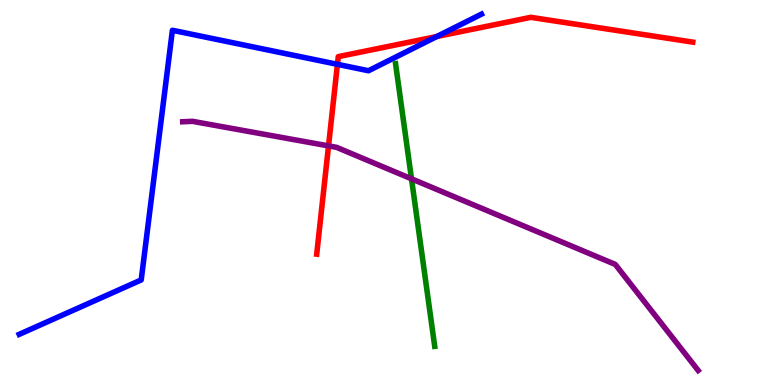[{'lines': ['blue', 'red'], 'intersections': [{'x': 4.35, 'y': 8.33}, {'x': 5.64, 'y': 9.05}]}, {'lines': ['green', 'red'], 'intersections': []}, {'lines': ['purple', 'red'], 'intersections': [{'x': 4.24, 'y': 6.21}]}, {'lines': ['blue', 'green'], 'intersections': []}, {'lines': ['blue', 'purple'], 'intersections': []}, {'lines': ['green', 'purple'], 'intersections': [{'x': 5.31, 'y': 5.36}]}]